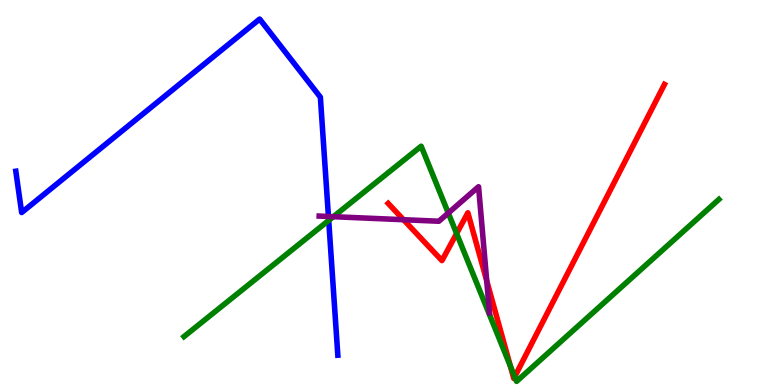[{'lines': ['blue', 'red'], 'intersections': []}, {'lines': ['green', 'red'], 'intersections': [{'x': 5.89, 'y': 3.93}, {'x': 6.59, 'y': 0.49}, {'x': 6.64, 'y': 0.214}]}, {'lines': ['purple', 'red'], 'intersections': [{'x': 5.21, 'y': 4.29}, {'x': 6.28, 'y': 2.71}]}, {'lines': ['blue', 'green'], 'intersections': [{'x': 4.24, 'y': 4.27}]}, {'lines': ['blue', 'purple'], 'intersections': [{'x': 4.24, 'y': 4.38}]}, {'lines': ['green', 'purple'], 'intersections': [{'x': 4.3, 'y': 4.37}, {'x': 5.78, 'y': 4.47}]}]